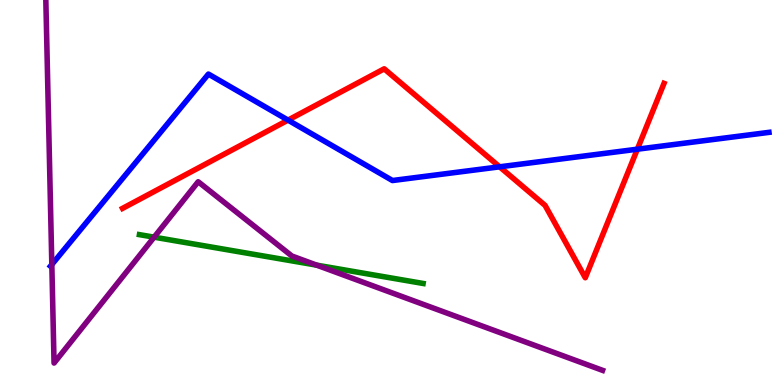[{'lines': ['blue', 'red'], 'intersections': [{'x': 3.72, 'y': 6.88}, {'x': 6.45, 'y': 5.67}, {'x': 8.22, 'y': 6.12}]}, {'lines': ['green', 'red'], 'intersections': []}, {'lines': ['purple', 'red'], 'intersections': []}, {'lines': ['blue', 'green'], 'intersections': []}, {'lines': ['blue', 'purple'], 'intersections': [{'x': 0.669, 'y': 3.13}]}, {'lines': ['green', 'purple'], 'intersections': [{'x': 1.99, 'y': 3.84}, {'x': 4.09, 'y': 3.11}]}]